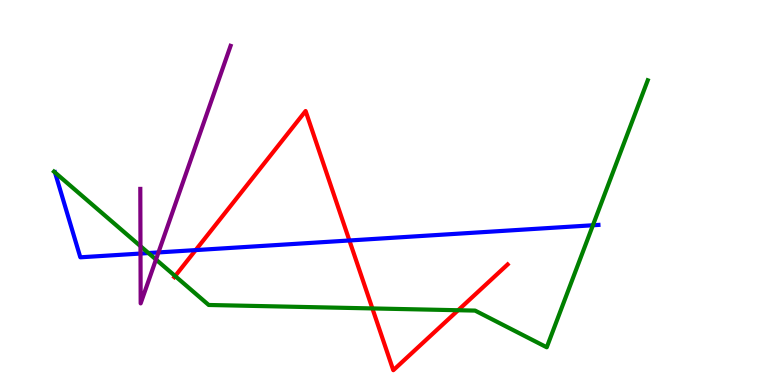[{'lines': ['blue', 'red'], 'intersections': [{'x': 2.52, 'y': 3.5}, {'x': 4.51, 'y': 3.75}]}, {'lines': ['green', 'red'], 'intersections': [{'x': 2.26, 'y': 2.83}, {'x': 4.8, 'y': 1.99}, {'x': 5.91, 'y': 1.94}]}, {'lines': ['purple', 'red'], 'intersections': []}, {'lines': ['blue', 'green'], 'intersections': [{'x': 0.71, 'y': 5.52}, {'x': 1.92, 'y': 3.43}, {'x': 7.65, 'y': 4.15}]}, {'lines': ['blue', 'purple'], 'intersections': [{'x': 1.81, 'y': 3.41}, {'x': 2.04, 'y': 3.44}]}, {'lines': ['green', 'purple'], 'intersections': [{'x': 1.81, 'y': 3.61}, {'x': 2.01, 'y': 3.26}]}]